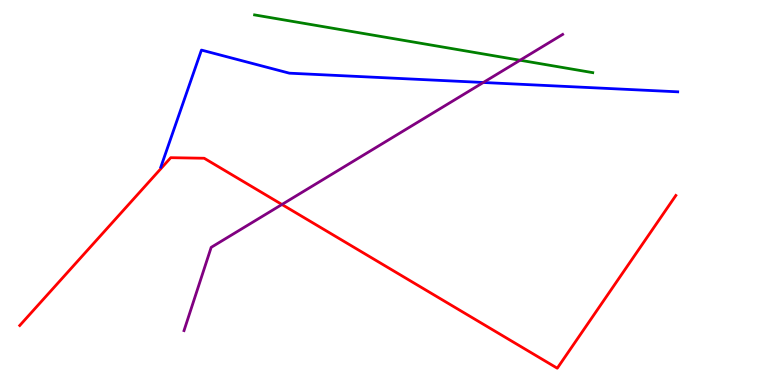[{'lines': ['blue', 'red'], 'intersections': []}, {'lines': ['green', 'red'], 'intersections': []}, {'lines': ['purple', 'red'], 'intersections': [{'x': 3.64, 'y': 4.69}]}, {'lines': ['blue', 'green'], 'intersections': []}, {'lines': ['blue', 'purple'], 'intersections': [{'x': 6.24, 'y': 7.86}]}, {'lines': ['green', 'purple'], 'intersections': [{'x': 6.71, 'y': 8.44}]}]